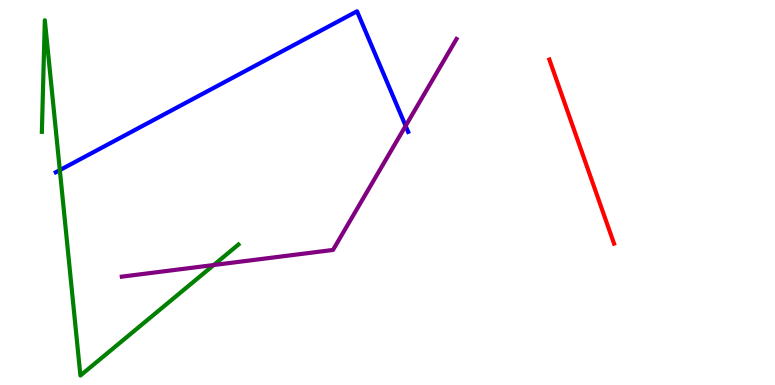[{'lines': ['blue', 'red'], 'intersections': []}, {'lines': ['green', 'red'], 'intersections': []}, {'lines': ['purple', 'red'], 'intersections': []}, {'lines': ['blue', 'green'], 'intersections': [{'x': 0.772, 'y': 5.58}]}, {'lines': ['blue', 'purple'], 'intersections': [{'x': 5.23, 'y': 6.73}]}, {'lines': ['green', 'purple'], 'intersections': [{'x': 2.76, 'y': 3.12}]}]